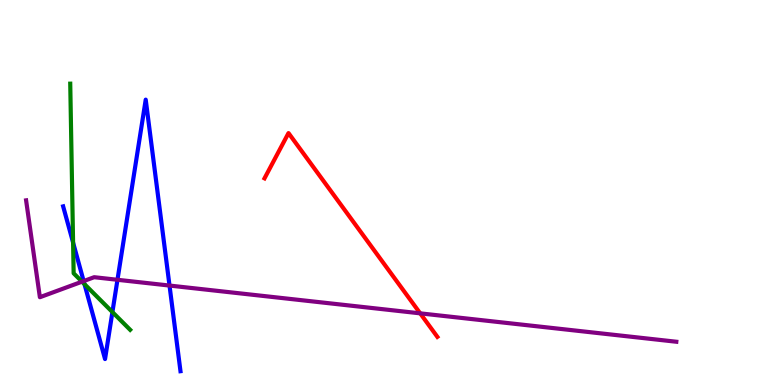[{'lines': ['blue', 'red'], 'intersections': []}, {'lines': ['green', 'red'], 'intersections': []}, {'lines': ['purple', 'red'], 'intersections': [{'x': 5.42, 'y': 1.86}]}, {'lines': ['blue', 'green'], 'intersections': [{'x': 0.943, 'y': 3.7}, {'x': 1.09, 'y': 2.62}, {'x': 1.45, 'y': 1.89}]}, {'lines': ['blue', 'purple'], 'intersections': [{'x': 1.08, 'y': 2.7}, {'x': 1.52, 'y': 2.73}, {'x': 2.19, 'y': 2.58}]}, {'lines': ['green', 'purple'], 'intersections': [{'x': 1.06, 'y': 2.68}]}]